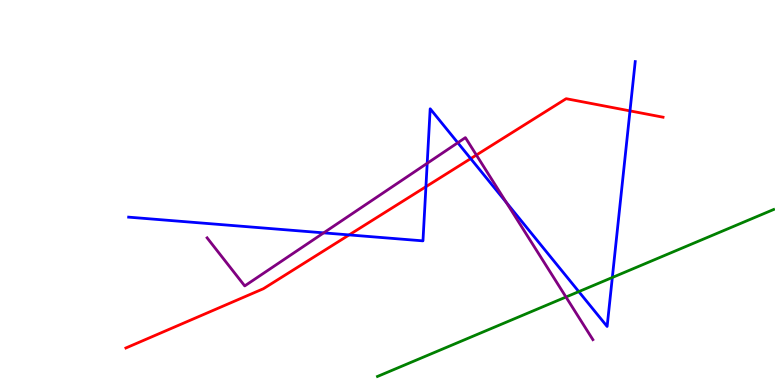[{'lines': ['blue', 'red'], 'intersections': [{'x': 4.5, 'y': 3.9}, {'x': 5.5, 'y': 5.15}, {'x': 6.07, 'y': 5.88}, {'x': 8.13, 'y': 7.12}]}, {'lines': ['green', 'red'], 'intersections': []}, {'lines': ['purple', 'red'], 'intersections': [{'x': 6.15, 'y': 5.97}]}, {'lines': ['blue', 'green'], 'intersections': [{'x': 7.47, 'y': 2.43}, {'x': 7.9, 'y': 2.79}]}, {'lines': ['blue', 'purple'], 'intersections': [{'x': 4.18, 'y': 3.95}, {'x': 5.51, 'y': 5.76}, {'x': 5.91, 'y': 6.29}, {'x': 6.53, 'y': 4.74}]}, {'lines': ['green', 'purple'], 'intersections': [{'x': 7.3, 'y': 2.29}]}]